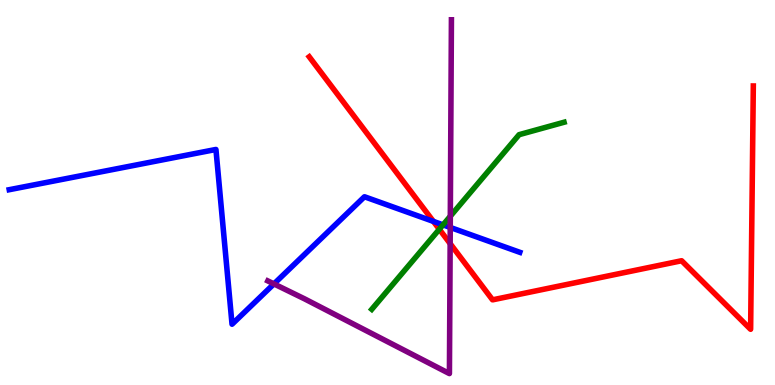[{'lines': ['blue', 'red'], 'intersections': [{'x': 5.59, 'y': 4.25}]}, {'lines': ['green', 'red'], 'intersections': [{'x': 5.67, 'y': 4.05}]}, {'lines': ['purple', 'red'], 'intersections': [{'x': 5.81, 'y': 3.67}]}, {'lines': ['blue', 'green'], 'intersections': [{'x': 5.72, 'y': 4.16}]}, {'lines': ['blue', 'purple'], 'intersections': [{'x': 3.53, 'y': 2.63}, {'x': 5.81, 'y': 4.09}]}, {'lines': ['green', 'purple'], 'intersections': [{'x': 5.81, 'y': 4.38}]}]